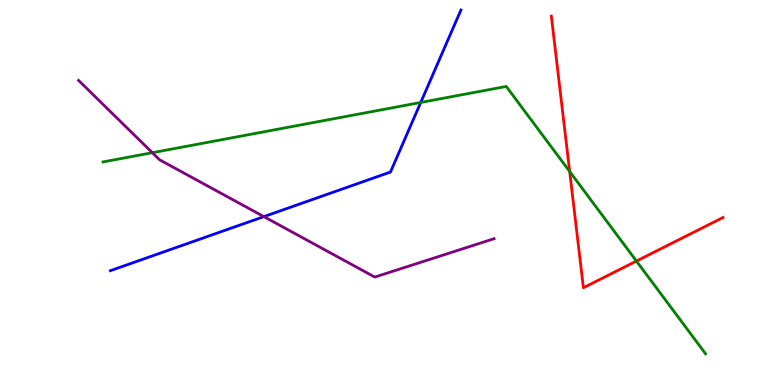[{'lines': ['blue', 'red'], 'intersections': []}, {'lines': ['green', 'red'], 'intersections': [{'x': 7.35, 'y': 5.54}, {'x': 8.21, 'y': 3.22}]}, {'lines': ['purple', 'red'], 'intersections': []}, {'lines': ['blue', 'green'], 'intersections': [{'x': 5.43, 'y': 7.34}]}, {'lines': ['blue', 'purple'], 'intersections': [{'x': 3.4, 'y': 4.37}]}, {'lines': ['green', 'purple'], 'intersections': [{'x': 1.97, 'y': 6.03}]}]